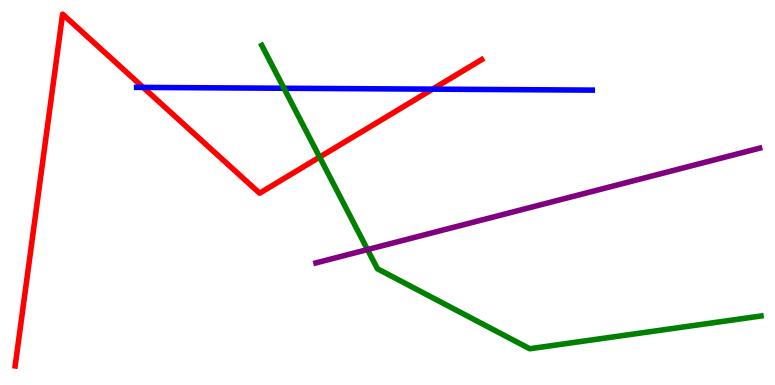[{'lines': ['blue', 'red'], 'intersections': [{'x': 1.85, 'y': 7.73}, {'x': 5.58, 'y': 7.68}]}, {'lines': ['green', 'red'], 'intersections': [{'x': 4.12, 'y': 5.92}]}, {'lines': ['purple', 'red'], 'intersections': []}, {'lines': ['blue', 'green'], 'intersections': [{'x': 3.66, 'y': 7.71}]}, {'lines': ['blue', 'purple'], 'intersections': []}, {'lines': ['green', 'purple'], 'intersections': [{'x': 4.74, 'y': 3.52}]}]